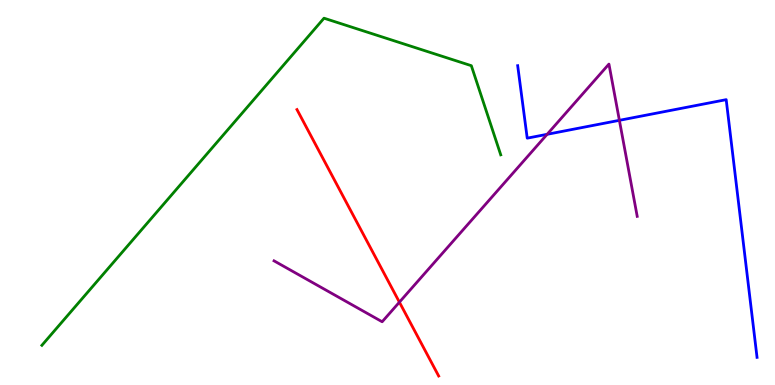[{'lines': ['blue', 'red'], 'intersections': []}, {'lines': ['green', 'red'], 'intersections': []}, {'lines': ['purple', 'red'], 'intersections': [{'x': 5.15, 'y': 2.15}]}, {'lines': ['blue', 'green'], 'intersections': []}, {'lines': ['blue', 'purple'], 'intersections': [{'x': 7.06, 'y': 6.51}, {'x': 7.99, 'y': 6.87}]}, {'lines': ['green', 'purple'], 'intersections': []}]